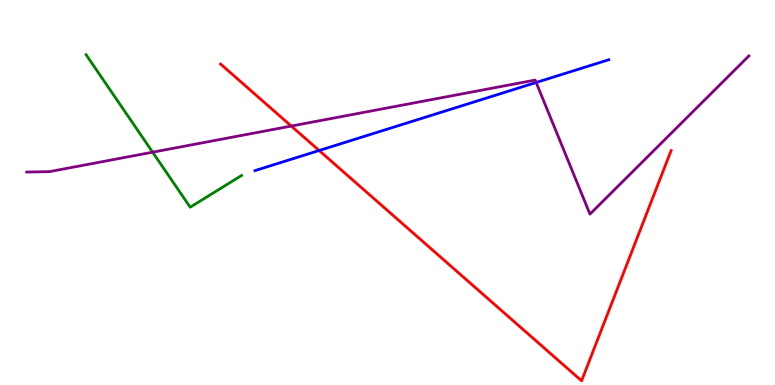[{'lines': ['blue', 'red'], 'intersections': [{'x': 4.12, 'y': 6.09}]}, {'lines': ['green', 'red'], 'intersections': []}, {'lines': ['purple', 'red'], 'intersections': [{'x': 3.76, 'y': 6.73}]}, {'lines': ['blue', 'green'], 'intersections': []}, {'lines': ['blue', 'purple'], 'intersections': [{'x': 6.92, 'y': 7.86}]}, {'lines': ['green', 'purple'], 'intersections': [{'x': 1.97, 'y': 6.05}]}]